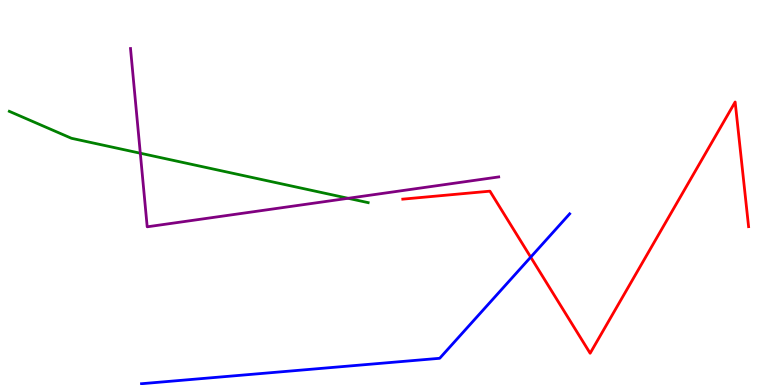[{'lines': ['blue', 'red'], 'intersections': [{'x': 6.85, 'y': 3.32}]}, {'lines': ['green', 'red'], 'intersections': []}, {'lines': ['purple', 'red'], 'intersections': []}, {'lines': ['blue', 'green'], 'intersections': []}, {'lines': ['blue', 'purple'], 'intersections': []}, {'lines': ['green', 'purple'], 'intersections': [{'x': 1.81, 'y': 6.02}, {'x': 4.49, 'y': 4.85}]}]